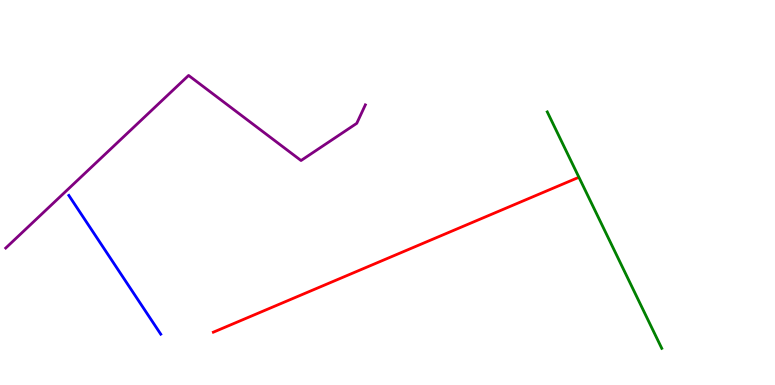[{'lines': ['blue', 'red'], 'intersections': []}, {'lines': ['green', 'red'], 'intersections': []}, {'lines': ['purple', 'red'], 'intersections': []}, {'lines': ['blue', 'green'], 'intersections': []}, {'lines': ['blue', 'purple'], 'intersections': []}, {'lines': ['green', 'purple'], 'intersections': []}]